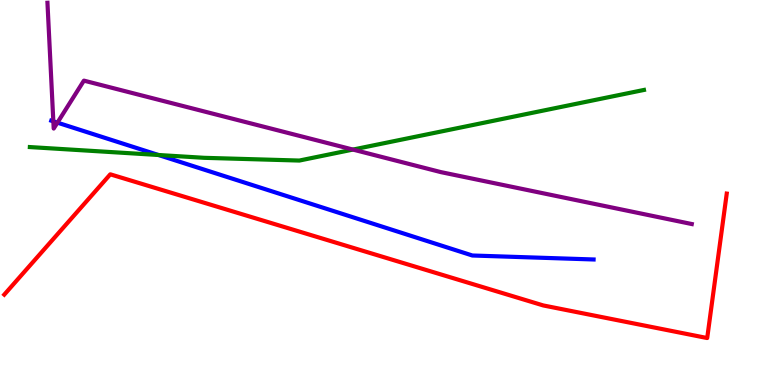[{'lines': ['blue', 'red'], 'intersections': []}, {'lines': ['green', 'red'], 'intersections': []}, {'lines': ['purple', 'red'], 'intersections': []}, {'lines': ['blue', 'green'], 'intersections': [{'x': 2.04, 'y': 5.97}]}, {'lines': ['blue', 'purple'], 'intersections': [{'x': 0.688, 'y': 6.85}, {'x': 0.741, 'y': 6.81}]}, {'lines': ['green', 'purple'], 'intersections': [{'x': 4.55, 'y': 6.11}]}]